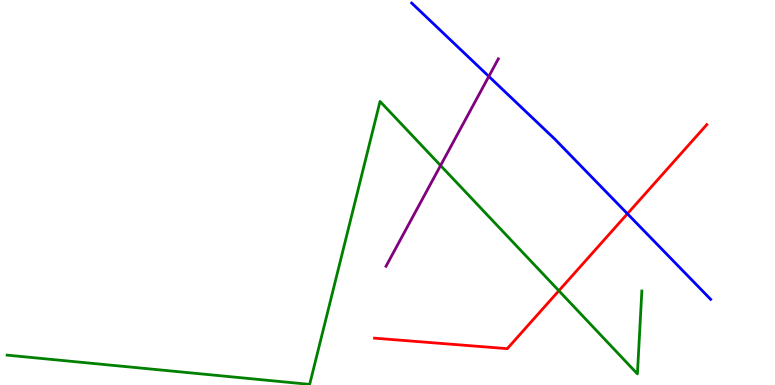[{'lines': ['blue', 'red'], 'intersections': [{'x': 8.1, 'y': 4.45}]}, {'lines': ['green', 'red'], 'intersections': [{'x': 7.21, 'y': 2.45}]}, {'lines': ['purple', 'red'], 'intersections': []}, {'lines': ['blue', 'green'], 'intersections': []}, {'lines': ['blue', 'purple'], 'intersections': [{'x': 6.31, 'y': 8.02}]}, {'lines': ['green', 'purple'], 'intersections': [{'x': 5.68, 'y': 5.7}]}]